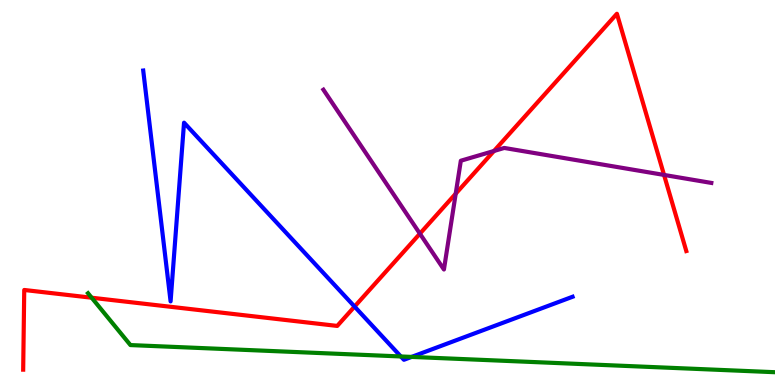[{'lines': ['blue', 'red'], 'intersections': [{'x': 4.58, 'y': 2.04}]}, {'lines': ['green', 'red'], 'intersections': [{'x': 1.18, 'y': 2.27}]}, {'lines': ['purple', 'red'], 'intersections': [{'x': 5.42, 'y': 3.93}, {'x': 5.88, 'y': 4.97}, {'x': 6.37, 'y': 6.08}, {'x': 8.57, 'y': 5.46}]}, {'lines': ['blue', 'green'], 'intersections': [{'x': 5.17, 'y': 0.741}, {'x': 5.31, 'y': 0.73}]}, {'lines': ['blue', 'purple'], 'intersections': []}, {'lines': ['green', 'purple'], 'intersections': []}]